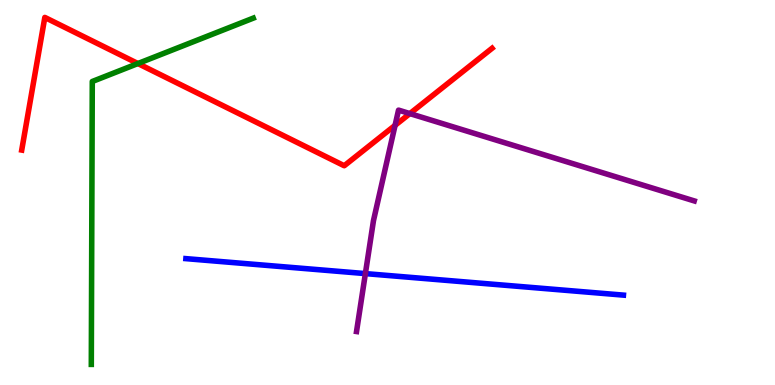[{'lines': ['blue', 'red'], 'intersections': []}, {'lines': ['green', 'red'], 'intersections': [{'x': 1.78, 'y': 8.35}]}, {'lines': ['purple', 'red'], 'intersections': [{'x': 5.1, 'y': 6.74}, {'x': 5.29, 'y': 7.05}]}, {'lines': ['blue', 'green'], 'intersections': []}, {'lines': ['blue', 'purple'], 'intersections': [{'x': 4.71, 'y': 2.89}]}, {'lines': ['green', 'purple'], 'intersections': []}]